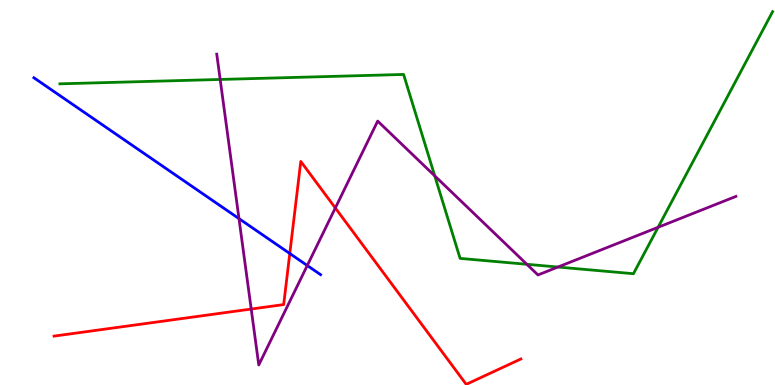[{'lines': ['blue', 'red'], 'intersections': [{'x': 3.74, 'y': 3.42}]}, {'lines': ['green', 'red'], 'intersections': []}, {'lines': ['purple', 'red'], 'intersections': [{'x': 3.24, 'y': 1.97}, {'x': 4.33, 'y': 4.6}]}, {'lines': ['blue', 'green'], 'intersections': []}, {'lines': ['blue', 'purple'], 'intersections': [{'x': 3.08, 'y': 4.32}, {'x': 3.96, 'y': 3.1}]}, {'lines': ['green', 'purple'], 'intersections': [{'x': 2.84, 'y': 7.94}, {'x': 5.61, 'y': 5.43}, {'x': 6.8, 'y': 3.14}, {'x': 7.2, 'y': 3.06}, {'x': 8.49, 'y': 4.1}]}]